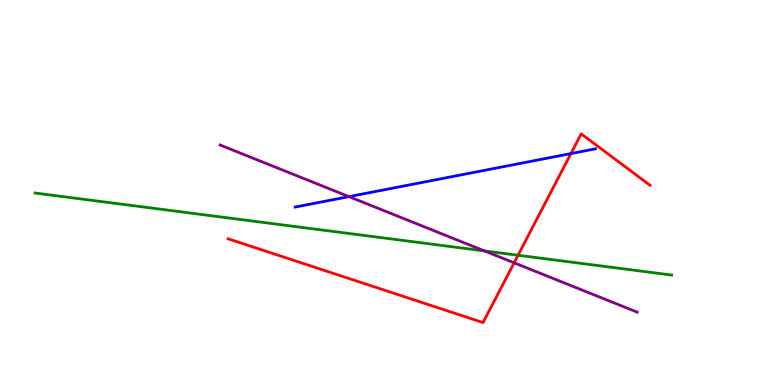[{'lines': ['blue', 'red'], 'intersections': [{'x': 7.37, 'y': 6.01}]}, {'lines': ['green', 'red'], 'intersections': [{'x': 6.68, 'y': 3.37}]}, {'lines': ['purple', 'red'], 'intersections': [{'x': 6.63, 'y': 3.17}]}, {'lines': ['blue', 'green'], 'intersections': []}, {'lines': ['blue', 'purple'], 'intersections': [{'x': 4.5, 'y': 4.89}]}, {'lines': ['green', 'purple'], 'intersections': [{'x': 6.25, 'y': 3.48}]}]